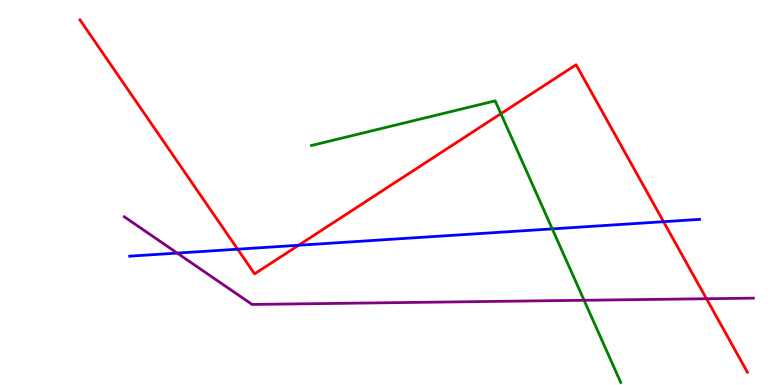[{'lines': ['blue', 'red'], 'intersections': [{'x': 3.07, 'y': 3.53}, {'x': 3.85, 'y': 3.63}, {'x': 8.56, 'y': 4.24}]}, {'lines': ['green', 'red'], 'intersections': [{'x': 6.46, 'y': 7.05}]}, {'lines': ['purple', 'red'], 'intersections': [{'x': 9.12, 'y': 2.24}]}, {'lines': ['blue', 'green'], 'intersections': [{'x': 7.13, 'y': 4.05}]}, {'lines': ['blue', 'purple'], 'intersections': [{'x': 2.29, 'y': 3.43}]}, {'lines': ['green', 'purple'], 'intersections': [{'x': 7.54, 'y': 2.2}]}]